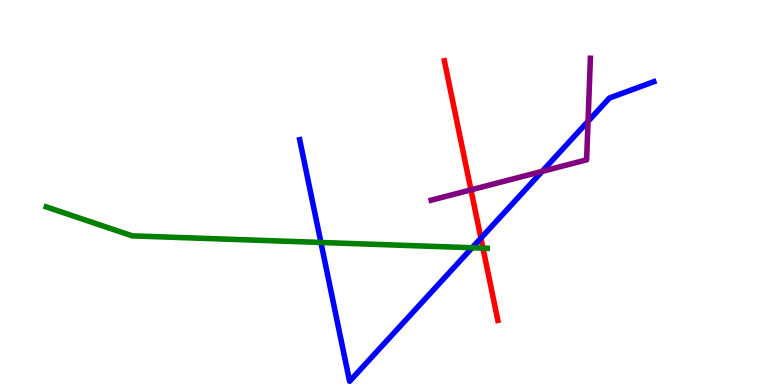[{'lines': ['blue', 'red'], 'intersections': [{'x': 6.21, 'y': 3.81}]}, {'lines': ['green', 'red'], 'intersections': [{'x': 6.23, 'y': 3.56}]}, {'lines': ['purple', 'red'], 'intersections': [{'x': 6.08, 'y': 5.07}]}, {'lines': ['blue', 'green'], 'intersections': [{'x': 4.14, 'y': 3.7}, {'x': 6.09, 'y': 3.56}]}, {'lines': ['blue', 'purple'], 'intersections': [{'x': 7.0, 'y': 5.55}, {'x': 7.59, 'y': 6.85}]}, {'lines': ['green', 'purple'], 'intersections': []}]